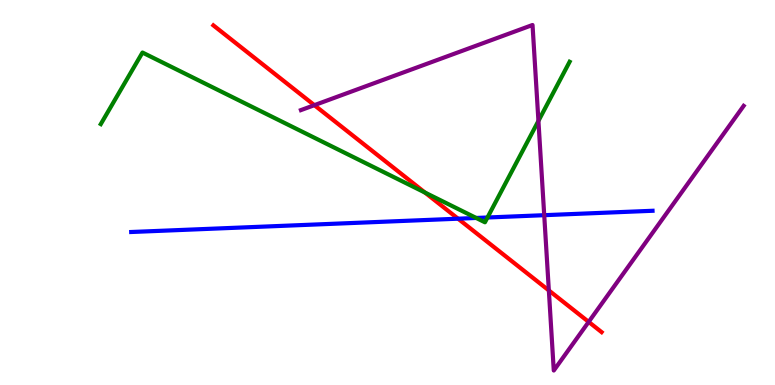[{'lines': ['blue', 'red'], 'intersections': [{'x': 5.91, 'y': 4.32}]}, {'lines': ['green', 'red'], 'intersections': [{'x': 5.48, 'y': 5.0}]}, {'lines': ['purple', 'red'], 'intersections': [{'x': 4.06, 'y': 7.27}, {'x': 7.08, 'y': 2.46}, {'x': 7.6, 'y': 1.64}]}, {'lines': ['blue', 'green'], 'intersections': [{'x': 6.14, 'y': 4.34}, {'x': 6.29, 'y': 4.35}]}, {'lines': ['blue', 'purple'], 'intersections': [{'x': 7.02, 'y': 4.41}]}, {'lines': ['green', 'purple'], 'intersections': [{'x': 6.95, 'y': 6.86}]}]